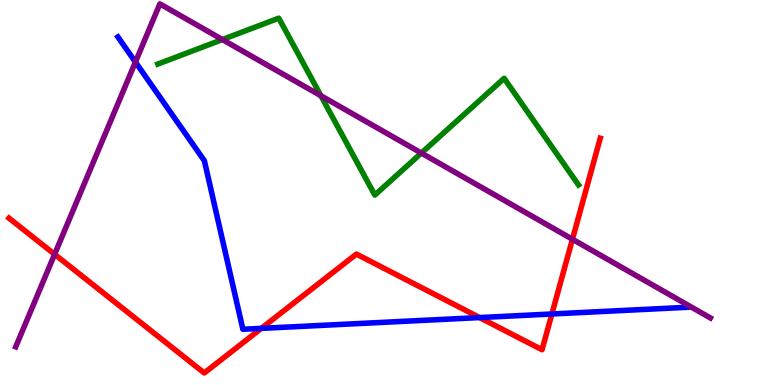[{'lines': ['blue', 'red'], 'intersections': [{'x': 3.37, 'y': 1.47}, {'x': 6.19, 'y': 1.75}, {'x': 7.12, 'y': 1.84}]}, {'lines': ['green', 'red'], 'intersections': []}, {'lines': ['purple', 'red'], 'intersections': [{'x': 0.705, 'y': 3.39}, {'x': 7.39, 'y': 3.79}]}, {'lines': ['blue', 'green'], 'intersections': []}, {'lines': ['blue', 'purple'], 'intersections': [{'x': 1.75, 'y': 8.39}]}, {'lines': ['green', 'purple'], 'intersections': [{'x': 2.87, 'y': 8.97}, {'x': 4.14, 'y': 7.51}, {'x': 5.44, 'y': 6.02}]}]